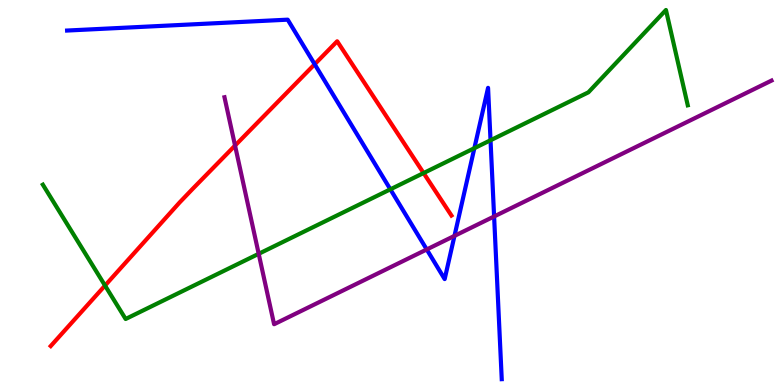[{'lines': ['blue', 'red'], 'intersections': [{'x': 4.06, 'y': 8.33}]}, {'lines': ['green', 'red'], 'intersections': [{'x': 1.36, 'y': 2.58}, {'x': 5.47, 'y': 5.51}]}, {'lines': ['purple', 'red'], 'intersections': [{'x': 3.03, 'y': 6.22}]}, {'lines': ['blue', 'green'], 'intersections': [{'x': 5.04, 'y': 5.08}, {'x': 6.12, 'y': 6.15}, {'x': 6.33, 'y': 6.36}]}, {'lines': ['blue', 'purple'], 'intersections': [{'x': 5.51, 'y': 3.52}, {'x': 5.86, 'y': 3.87}, {'x': 6.38, 'y': 4.38}]}, {'lines': ['green', 'purple'], 'intersections': [{'x': 3.34, 'y': 3.41}]}]